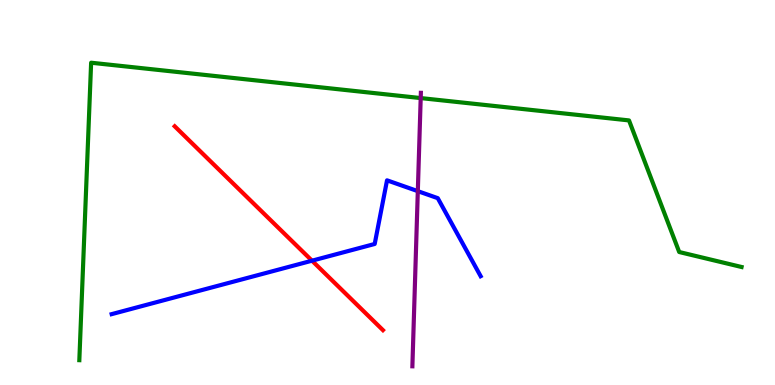[{'lines': ['blue', 'red'], 'intersections': [{'x': 4.03, 'y': 3.23}]}, {'lines': ['green', 'red'], 'intersections': []}, {'lines': ['purple', 'red'], 'intersections': []}, {'lines': ['blue', 'green'], 'intersections': []}, {'lines': ['blue', 'purple'], 'intersections': [{'x': 5.39, 'y': 5.04}]}, {'lines': ['green', 'purple'], 'intersections': [{'x': 5.43, 'y': 7.45}]}]